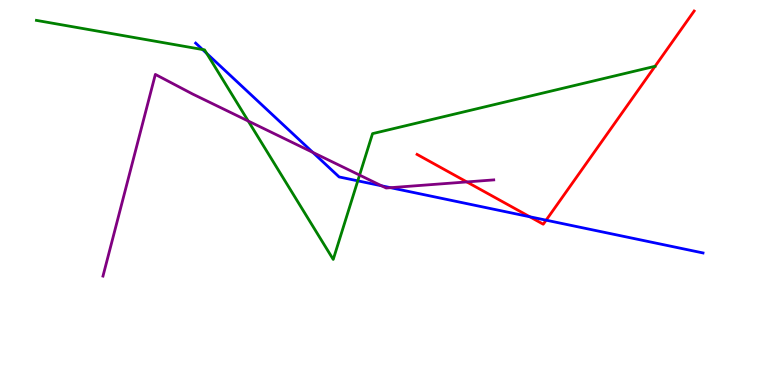[{'lines': ['blue', 'red'], 'intersections': [{'x': 6.84, 'y': 4.37}, {'x': 7.05, 'y': 4.28}]}, {'lines': ['green', 'red'], 'intersections': [{'x': 8.45, 'y': 8.28}]}, {'lines': ['purple', 'red'], 'intersections': [{'x': 6.02, 'y': 5.27}]}, {'lines': ['blue', 'green'], 'intersections': [{'x': 2.61, 'y': 8.71}, {'x': 2.67, 'y': 8.61}, {'x': 4.62, 'y': 5.3}]}, {'lines': ['blue', 'purple'], 'intersections': [{'x': 4.04, 'y': 6.04}, {'x': 4.92, 'y': 5.17}, {'x': 5.04, 'y': 5.13}]}, {'lines': ['green', 'purple'], 'intersections': [{'x': 3.2, 'y': 6.86}, {'x': 4.64, 'y': 5.45}]}]